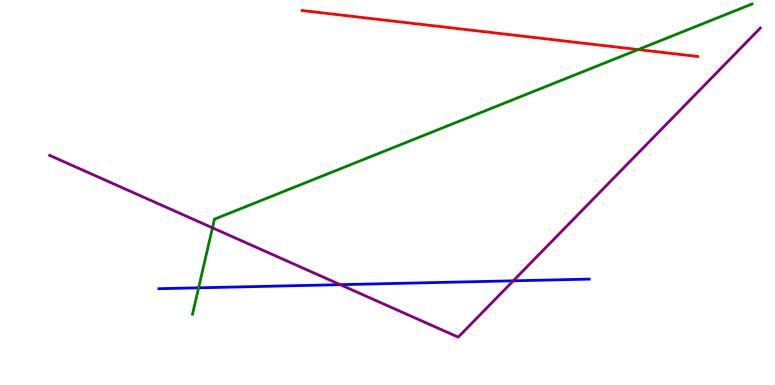[{'lines': ['blue', 'red'], 'intersections': []}, {'lines': ['green', 'red'], 'intersections': [{'x': 8.23, 'y': 8.71}]}, {'lines': ['purple', 'red'], 'intersections': []}, {'lines': ['blue', 'green'], 'intersections': [{'x': 2.56, 'y': 2.52}]}, {'lines': ['blue', 'purple'], 'intersections': [{'x': 4.39, 'y': 2.61}, {'x': 6.62, 'y': 2.71}]}, {'lines': ['green', 'purple'], 'intersections': [{'x': 2.74, 'y': 4.08}]}]